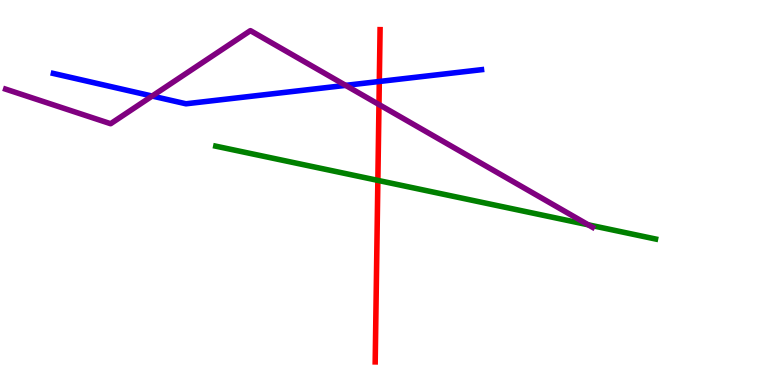[{'lines': ['blue', 'red'], 'intersections': [{'x': 4.89, 'y': 7.88}]}, {'lines': ['green', 'red'], 'intersections': [{'x': 4.88, 'y': 5.31}]}, {'lines': ['purple', 'red'], 'intersections': [{'x': 4.89, 'y': 7.28}]}, {'lines': ['blue', 'green'], 'intersections': []}, {'lines': ['blue', 'purple'], 'intersections': [{'x': 1.96, 'y': 7.51}, {'x': 4.46, 'y': 7.78}]}, {'lines': ['green', 'purple'], 'intersections': [{'x': 7.59, 'y': 4.16}]}]